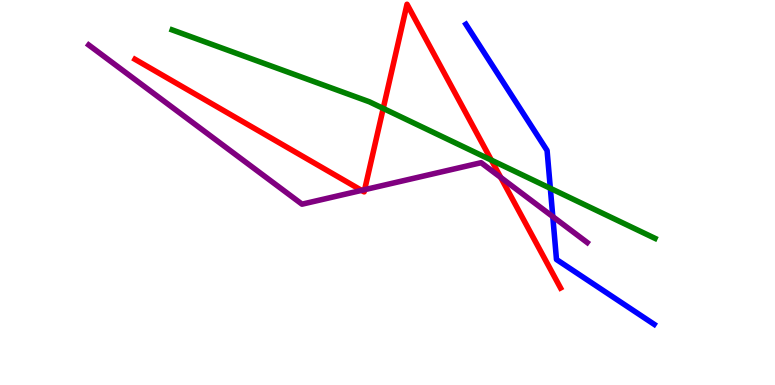[{'lines': ['blue', 'red'], 'intersections': []}, {'lines': ['green', 'red'], 'intersections': [{'x': 4.94, 'y': 7.18}, {'x': 6.34, 'y': 5.84}]}, {'lines': ['purple', 'red'], 'intersections': [{'x': 4.67, 'y': 5.05}, {'x': 4.71, 'y': 5.07}, {'x': 6.46, 'y': 5.39}]}, {'lines': ['blue', 'green'], 'intersections': [{'x': 7.1, 'y': 5.11}]}, {'lines': ['blue', 'purple'], 'intersections': [{'x': 7.13, 'y': 4.37}]}, {'lines': ['green', 'purple'], 'intersections': []}]